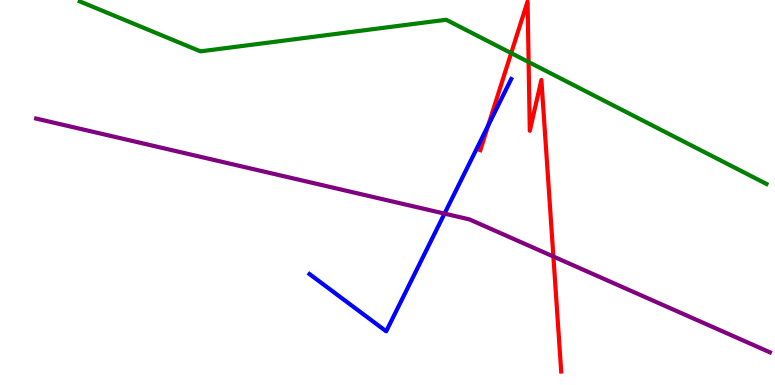[{'lines': ['blue', 'red'], 'intersections': [{'x': 6.3, 'y': 6.74}]}, {'lines': ['green', 'red'], 'intersections': [{'x': 6.6, 'y': 8.62}, {'x': 6.82, 'y': 8.39}]}, {'lines': ['purple', 'red'], 'intersections': [{'x': 7.14, 'y': 3.34}]}, {'lines': ['blue', 'green'], 'intersections': []}, {'lines': ['blue', 'purple'], 'intersections': [{'x': 5.74, 'y': 4.45}]}, {'lines': ['green', 'purple'], 'intersections': []}]